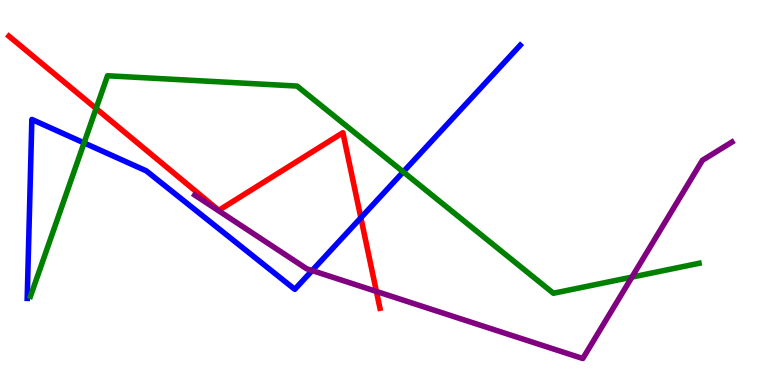[{'lines': ['blue', 'red'], 'intersections': [{'x': 4.66, 'y': 4.34}]}, {'lines': ['green', 'red'], 'intersections': [{'x': 1.24, 'y': 7.18}]}, {'lines': ['purple', 'red'], 'intersections': [{'x': 4.86, 'y': 2.43}]}, {'lines': ['blue', 'green'], 'intersections': [{'x': 1.08, 'y': 6.29}, {'x': 5.2, 'y': 5.54}]}, {'lines': ['blue', 'purple'], 'intersections': [{'x': 4.03, 'y': 2.97}]}, {'lines': ['green', 'purple'], 'intersections': [{'x': 8.15, 'y': 2.8}]}]